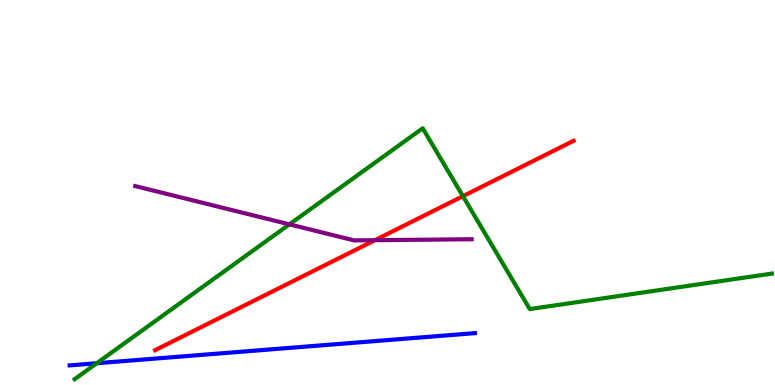[{'lines': ['blue', 'red'], 'intersections': []}, {'lines': ['green', 'red'], 'intersections': [{'x': 5.97, 'y': 4.9}]}, {'lines': ['purple', 'red'], 'intersections': [{'x': 4.84, 'y': 3.76}]}, {'lines': ['blue', 'green'], 'intersections': [{'x': 1.25, 'y': 0.566}]}, {'lines': ['blue', 'purple'], 'intersections': []}, {'lines': ['green', 'purple'], 'intersections': [{'x': 3.73, 'y': 4.17}]}]